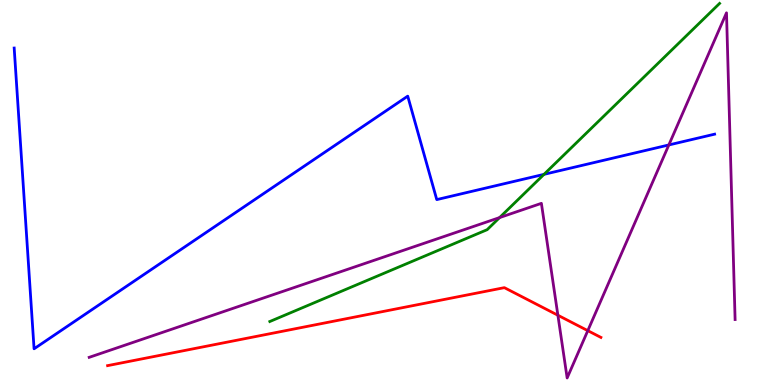[{'lines': ['blue', 'red'], 'intersections': []}, {'lines': ['green', 'red'], 'intersections': []}, {'lines': ['purple', 'red'], 'intersections': [{'x': 7.2, 'y': 1.81}, {'x': 7.58, 'y': 1.41}]}, {'lines': ['blue', 'green'], 'intersections': [{'x': 7.02, 'y': 5.47}]}, {'lines': ['blue', 'purple'], 'intersections': [{'x': 8.63, 'y': 6.23}]}, {'lines': ['green', 'purple'], 'intersections': [{'x': 6.45, 'y': 4.35}]}]